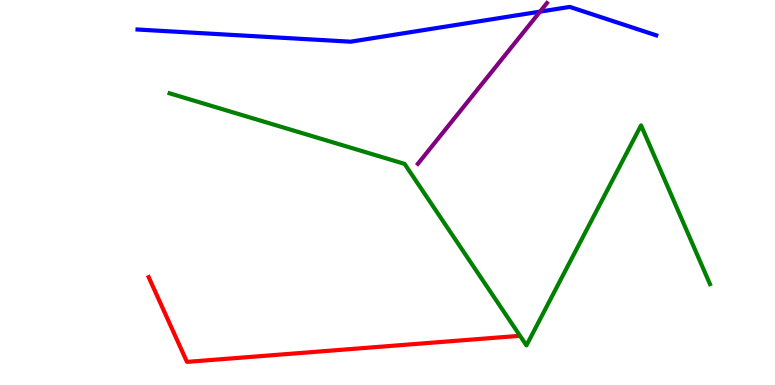[{'lines': ['blue', 'red'], 'intersections': []}, {'lines': ['green', 'red'], 'intersections': []}, {'lines': ['purple', 'red'], 'intersections': []}, {'lines': ['blue', 'green'], 'intersections': []}, {'lines': ['blue', 'purple'], 'intersections': [{'x': 6.97, 'y': 9.7}]}, {'lines': ['green', 'purple'], 'intersections': []}]